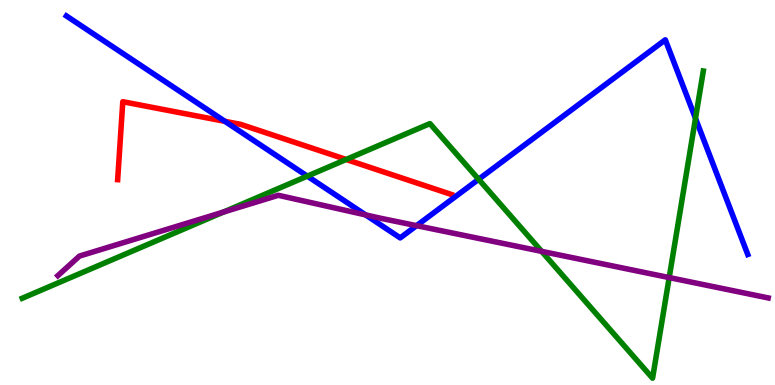[{'lines': ['blue', 'red'], 'intersections': [{'x': 2.9, 'y': 6.85}]}, {'lines': ['green', 'red'], 'intersections': [{'x': 4.47, 'y': 5.86}]}, {'lines': ['purple', 'red'], 'intersections': []}, {'lines': ['blue', 'green'], 'intersections': [{'x': 3.97, 'y': 5.43}, {'x': 6.18, 'y': 5.34}, {'x': 8.97, 'y': 6.93}]}, {'lines': ['blue', 'purple'], 'intersections': [{'x': 4.72, 'y': 4.42}, {'x': 5.37, 'y': 4.14}]}, {'lines': ['green', 'purple'], 'intersections': [{'x': 2.88, 'y': 4.49}, {'x': 6.99, 'y': 3.47}, {'x': 8.63, 'y': 2.79}]}]